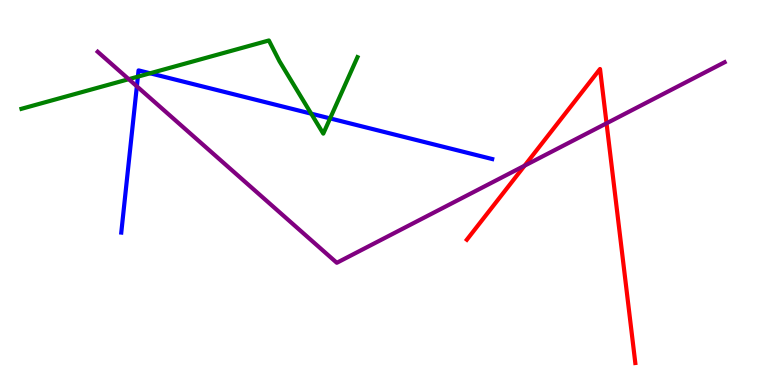[{'lines': ['blue', 'red'], 'intersections': []}, {'lines': ['green', 'red'], 'intersections': []}, {'lines': ['purple', 'red'], 'intersections': [{'x': 6.77, 'y': 5.7}, {'x': 7.83, 'y': 6.8}]}, {'lines': ['blue', 'green'], 'intersections': [{'x': 1.78, 'y': 8.01}, {'x': 1.94, 'y': 8.1}, {'x': 4.02, 'y': 7.05}, {'x': 4.26, 'y': 6.92}]}, {'lines': ['blue', 'purple'], 'intersections': [{'x': 1.77, 'y': 7.76}]}, {'lines': ['green', 'purple'], 'intersections': [{'x': 1.66, 'y': 7.94}]}]